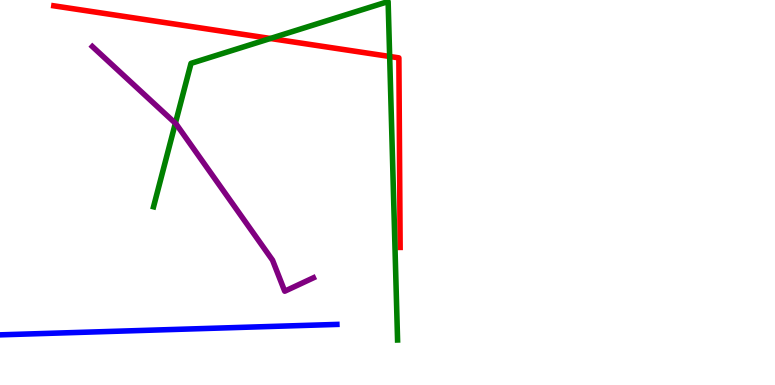[{'lines': ['blue', 'red'], 'intersections': []}, {'lines': ['green', 'red'], 'intersections': [{'x': 3.49, 'y': 9.0}, {'x': 5.03, 'y': 8.53}]}, {'lines': ['purple', 'red'], 'intersections': []}, {'lines': ['blue', 'green'], 'intersections': []}, {'lines': ['blue', 'purple'], 'intersections': []}, {'lines': ['green', 'purple'], 'intersections': [{'x': 2.26, 'y': 6.8}]}]